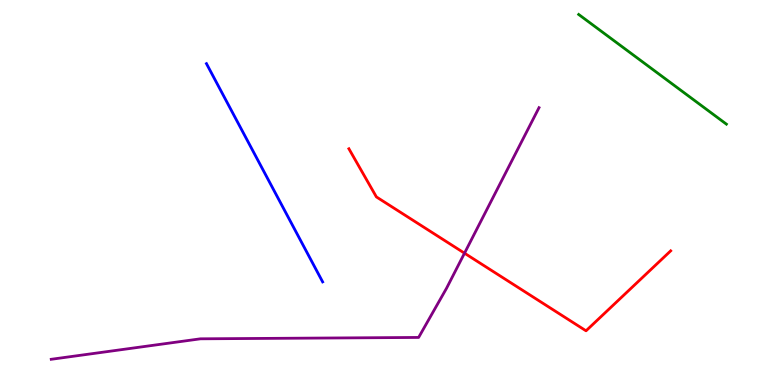[{'lines': ['blue', 'red'], 'intersections': []}, {'lines': ['green', 'red'], 'intersections': []}, {'lines': ['purple', 'red'], 'intersections': [{'x': 5.99, 'y': 3.42}]}, {'lines': ['blue', 'green'], 'intersections': []}, {'lines': ['blue', 'purple'], 'intersections': []}, {'lines': ['green', 'purple'], 'intersections': []}]